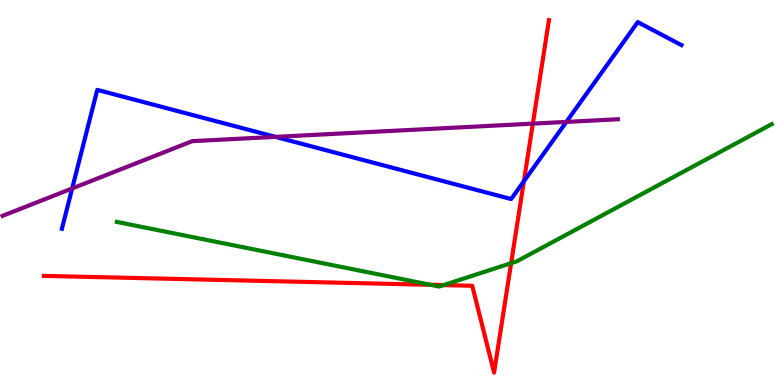[{'lines': ['blue', 'red'], 'intersections': [{'x': 6.76, 'y': 5.29}]}, {'lines': ['green', 'red'], 'intersections': [{'x': 5.55, 'y': 2.6}, {'x': 5.72, 'y': 2.59}, {'x': 6.6, 'y': 3.16}]}, {'lines': ['purple', 'red'], 'intersections': [{'x': 6.88, 'y': 6.79}]}, {'lines': ['blue', 'green'], 'intersections': []}, {'lines': ['blue', 'purple'], 'intersections': [{'x': 0.931, 'y': 5.11}, {'x': 3.55, 'y': 6.44}, {'x': 7.31, 'y': 6.83}]}, {'lines': ['green', 'purple'], 'intersections': []}]